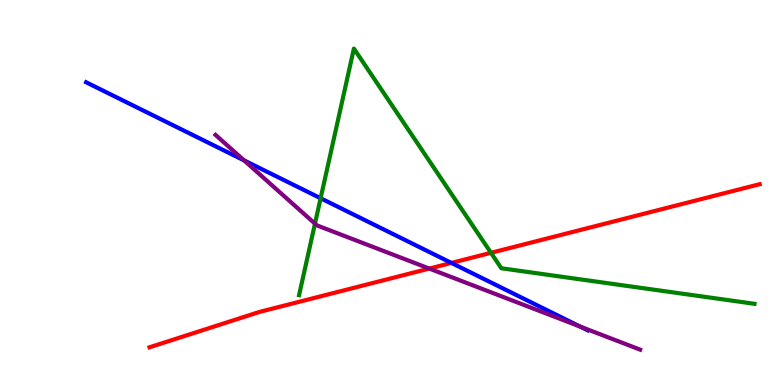[{'lines': ['blue', 'red'], 'intersections': [{'x': 5.82, 'y': 3.17}]}, {'lines': ['green', 'red'], 'intersections': [{'x': 6.34, 'y': 3.43}]}, {'lines': ['purple', 'red'], 'intersections': [{'x': 5.54, 'y': 3.02}]}, {'lines': ['blue', 'green'], 'intersections': [{'x': 4.14, 'y': 4.85}]}, {'lines': ['blue', 'purple'], 'intersections': [{'x': 3.15, 'y': 5.83}, {'x': 7.49, 'y': 1.52}]}, {'lines': ['green', 'purple'], 'intersections': [{'x': 4.06, 'y': 4.19}]}]